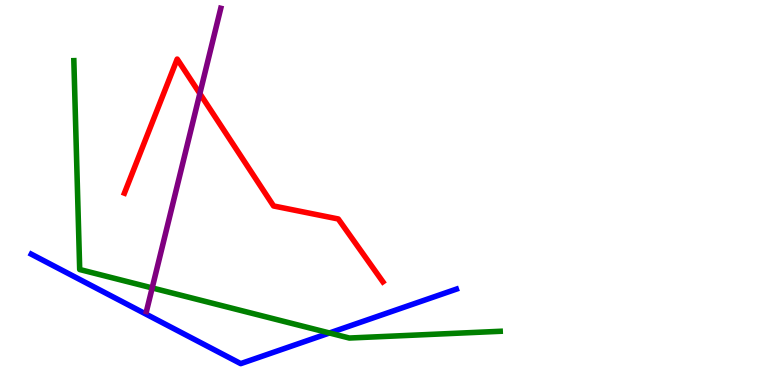[{'lines': ['blue', 'red'], 'intersections': []}, {'lines': ['green', 'red'], 'intersections': []}, {'lines': ['purple', 'red'], 'intersections': [{'x': 2.58, 'y': 7.57}]}, {'lines': ['blue', 'green'], 'intersections': [{'x': 4.25, 'y': 1.35}]}, {'lines': ['blue', 'purple'], 'intersections': []}, {'lines': ['green', 'purple'], 'intersections': [{'x': 1.96, 'y': 2.52}]}]